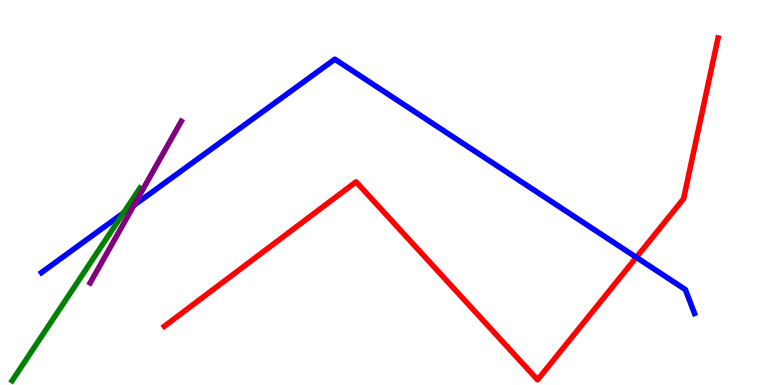[{'lines': ['blue', 'red'], 'intersections': [{'x': 8.21, 'y': 3.32}]}, {'lines': ['green', 'red'], 'intersections': []}, {'lines': ['purple', 'red'], 'intersections': []}, {'lines': ['blue', 'green'], 'intersections': [{'x': 1.59, 'y': 4.47}]}, {'lines': ['blue', 'purple'], 'intersections': [{'x': 1.73, 'y': 4.66}]}, {'lines': ['green', 'purple'], 'intersections': []}]